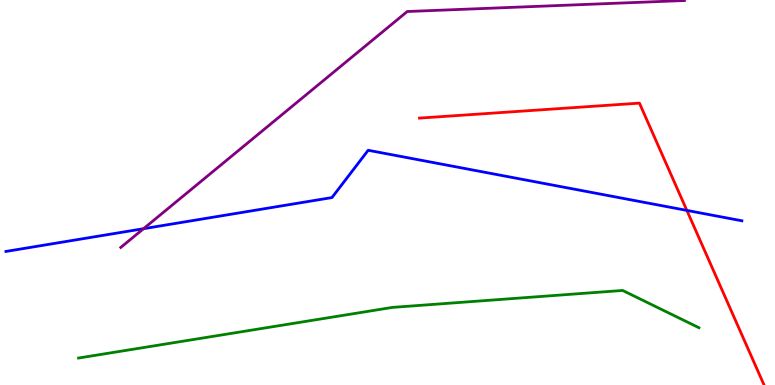[{'lines': ['blue', 'red'], 'intersections': [{'x': 8.86, 'y': 4.53}]}, {'lines': ['green', 'red'], 'intersections': []}, {'lines': ['purple', 'red'], 'intersections': []}, {'lines': ['blue', 'green'], 'intersections': []}, {'lines': ['blue', 'purple'], 'intersections': [{'x': 1.85, 'y': 4.06}]}, {'lines': ['green', 'purple'], 'intersections': []}]